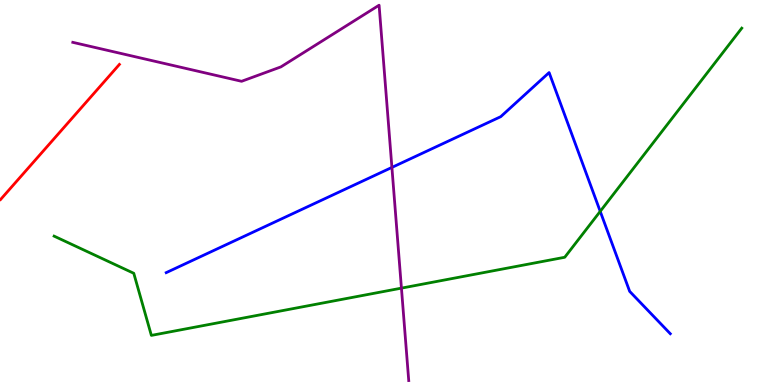[{'lines': ['blue', 'red'], 'intersections': []}, {'lines': ['green', 'red'], 'intersections': []}, {'lines': ['purple', 'red'], 'intersections': []}, {'lines': ['blue', 'green'], 'intersections': [{'x': 7.74, 'y': 4.51}]}, {'lines': ['blue', 'purple'], 'intersections': [{'x': 5.06, 'y': 5.65}]}, {'lines': ['green', 'purple'], 'intersections': [{'x': 5.18, 'y': 2.52}]}]